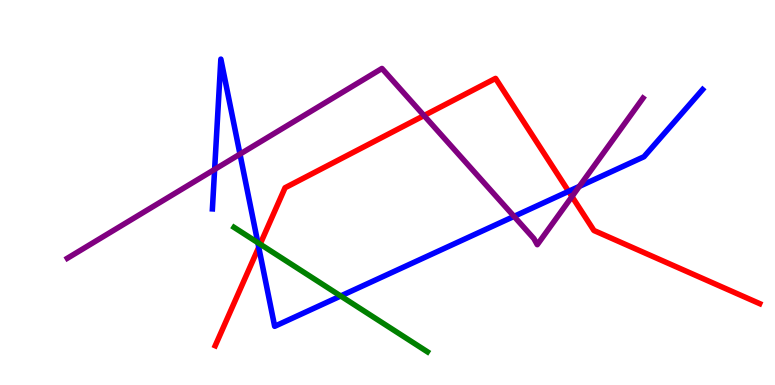[{'lines': ['blue', 'red'], 'intersections': [{'x': 3.34, 'y': 3.58}, {'x': 7.34, 'y': 5.03}]}, {'lines': ['green', 'red'], 'intersections': [{'x': 3.36, 'y': 3.66}]}, {'lines': ['purple', 'red'], 'intersections': [{'x': 5.47, 'y': 7.0}, {'x': 7.38, 'y': 4.89}]}, {'lines': ['blue', 'green'], 'intersections': [{'x': 3.33, 'y': 3.7}, {'x': 4.4, 'y': 2.31}]}, {'lines': ['blue', 'purple'], 'intersections': [{'x': 2.77, 'y': 5.6}, {'x': 3.1, 'y': 6.0}, {'x': 6.63, 'y': 4.38}, {'x': 7.47, 'y': 5.16}]}, {'lines': ['green', 'purple'], 'intersections': []}]